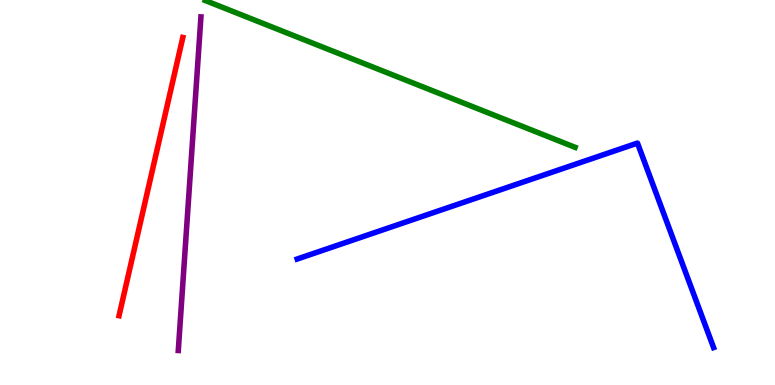[{'lines': ['blue', 'red'], 'intersections': []}, {'lines': ['green', 'red'], 'intersections': []}, {'lines': ['purple', 'red'], 'intersections': []}, {'lines': ['blue', 'green'], 'intersections': []}, {'lines': ['blue', 'purple'], 'intersections': []}, {'lines': ['green', 'purple'], 'intersections': []}]